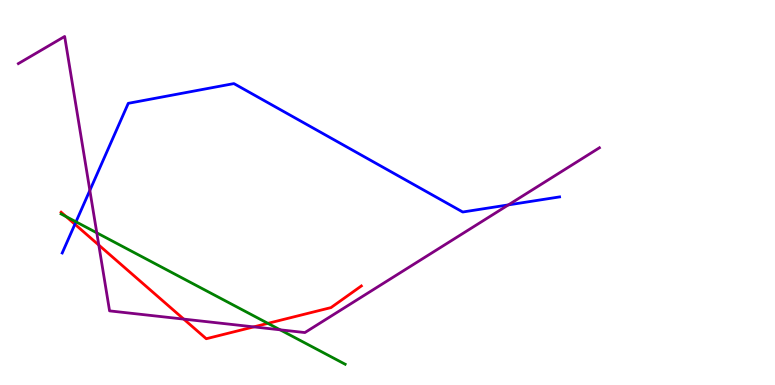[{'lines': ['blue', 'red'], 'intersections': [{'x': 0.967, 'y': 4.18}]}, {'lines': ['green', 'red'], 'intersections': [{'x': 0.854, 'y': 4.37}, {'x': 3.46, 'y': 1.6}]}, {'lines': ['purple', 'red'], 'intersections': [{'x': 1.27, 'y': 3.63}, {'x': 2.37, 'y': 1.71}, {'x': 3.27, 'y': 1.51}]}, {'lines': ['blue', 'green'], 'intersections': [{'x': 0.98, 'y': 4.24}]}, {'lines': ['blue', 'purple'], 'intersections': [{'x': 1.16, 'y': 5.05}, {'x': 6.56, 'y': 4.68}]}, {'lines': ['green', 'purple'], 'intersections': [{'x': 1.25, 'y': 3.95}, {'x': 3.61, 'y': 1.43}]}]